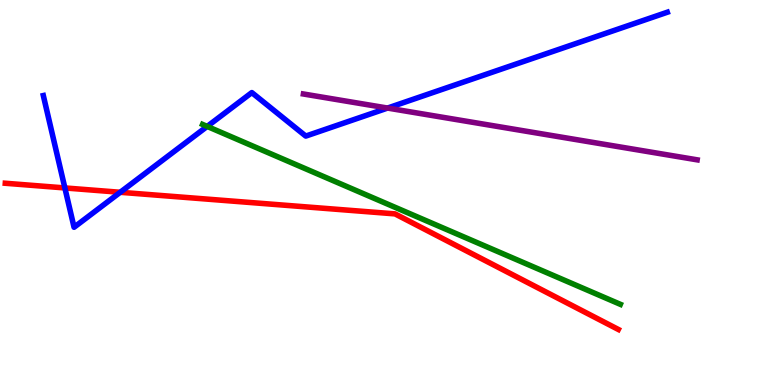[{'lines': ['blue', 'red'], 'intersections': [{'x': 0.837, 'y': 5.12}, {'x': 1.55, 'y': 5.01}]}, {'lines': ['green', 'red'], 'intersections': []}, {'lines': ['purple', 'red'], 'intersections': []}, {'lines': ['blue', 'green'], 'intersections': [{'x': 2.67, 'y': 6.72}]}, {'lines': ['blue', 'purple'], 'intersections': [{'x': 5.0, 'y': 7.19}]}, {'lines': ['green', 'purple'], 'intersections': []}]